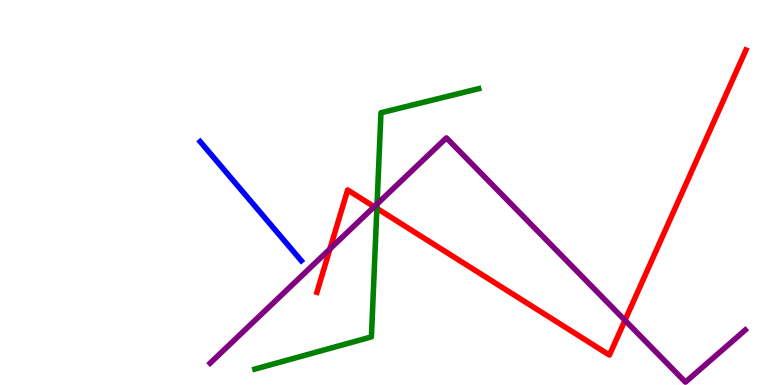[{'lines': ['blue', 'red'], 'intersections': []}, {'lines': ['green', 'red'], 'intersections': [{'x': 4.86, 'y': 4.59}]}, {'lines': ['purple', 'red'], 'intersections': [{'x': 4.26, 'y': 3.53}, {'x': 4.83, 'y': 4.63}, {'x': 8.06, 'y': 1.68}]}, {'lines': ['blue', 'green'], 'intersections': []}, {'lines': ['blue', 'purple'], 'intersections': []}, {'lines': ['green', 'purple'], 'intersections': [{'x': 4.87, 'y': 4.7}]}]